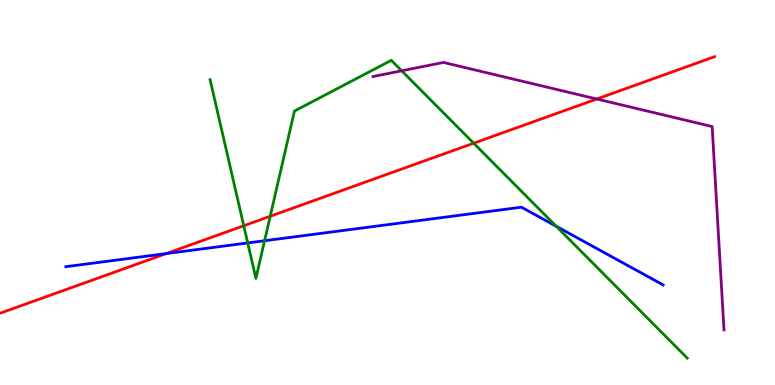[{'lines': ['blue', 'red'], 'intersections': [{'x': 2.15, 'y': 3.41}]}, {'lines': ['green', 'red'], 'intersections': [{'x': 3.15, 'y': 4.14}, {'x': 3.49, 'y': 4.38}, {'x': 6.11, 'y': 6.28}]}, {'lines': ['purple', 'red'], 'intersections': [{'x': 7.7, 'y': 7.43}]}, {'lines': ['blue', 'green'], 'intersections': [{'x': 3.2, 'y': 3.69}, {'x': 3.41, 'y': 3.75}, {'x': 7.18, 'y': 4.12}]}, {'lines': ['blue', 'purple'], 'intersections': []}, {'lines': ['green', 'purple'], 'intersections': [{'x': 5.18, 'y': 8.16}]}]